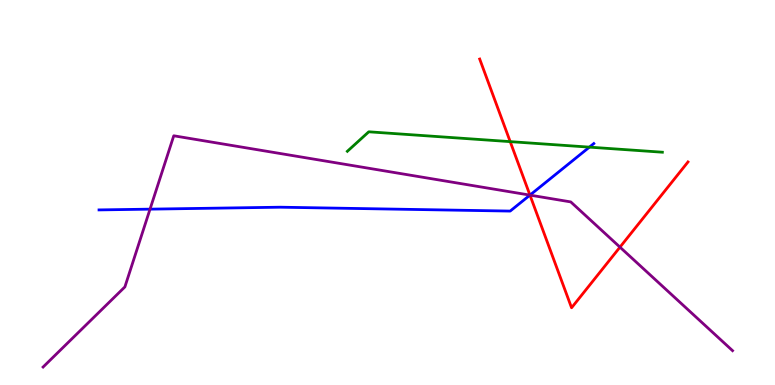[{'lines': ['blue', 'red'], 'intersections': [{'x': 6.84, 'y': 4.93}]}, {'lines': ['green', 'red'], 'intersections': [{'x': 6.58, 'y': 6.32}]}, {'lines': ['purple', 'red'], 'intersections': [{'x': 6.84, 'y': 4.93}, {'x': 8.0, 'y': 3.58}]}, {'lines': ['blue', 'green'], 'intersections': [{'x': 7.61, 'y': 6.18}]}, {'lines': ['blue', 'purple'], 'intersections': [{'x': 1.94, 'y': 4.57}, {'x': 6.84, 'y': 4.93}]}, {'lines': ['green', 'purple'], 'intersections': []}]